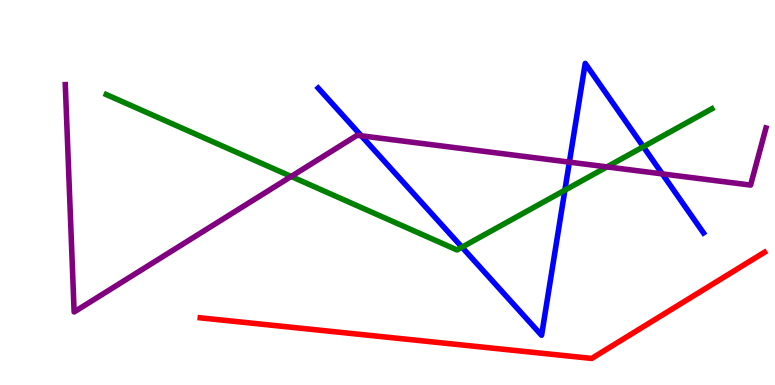[{'lines': ['blue', 'red'], 'intersections': []}, {'lines': ['green', 'red'], 'intersections': []}, {'lines': ['purple', 'red'], 'intersections': []}, {'lines': ['blue', 'green'], 'intersections': [{'x': 5.96, 'y': 3.58}, {'x': 7.29, 'y': 5.06}, {'x': 8.3, 'y': 6.19}]}, {'lines': ['blue', 'purple'], 'intersections': [{'x': 4.66, 'y': 6.47}, {'x': 7.35, 'y': 5.79}, {'x': 8.55, 'y': 5.48}]}, {'lines': ['green', 'purple'], 'intersections': [{'x': 3.76, 'y': 5.42}, {'x': 7.83, 'y': 5.67}]}]